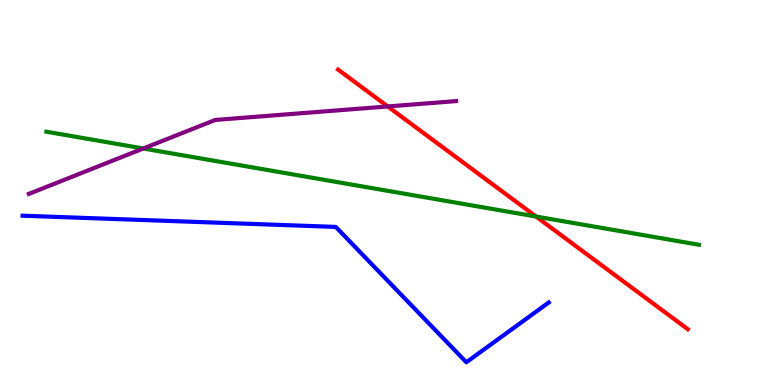[{'lines': ['blue', 'red'], 'intersections': []}, {'lines': ['green', 'red'], 'intersections': [{'x': 6.92, 'y': 4.38}]}, {'lines': ['purple', 'red'], 'intersections': [{'x': 5.0, 'y': 7.24}]}, {'lines': ['blue', 'green'], 'intersections': []}, {'lines': ['blue', 'purple'], 'intersections': []}, {'lines': ['green', 'purple'], 'intersections': [{'x': 1.85, 'y': 6.14}]}]